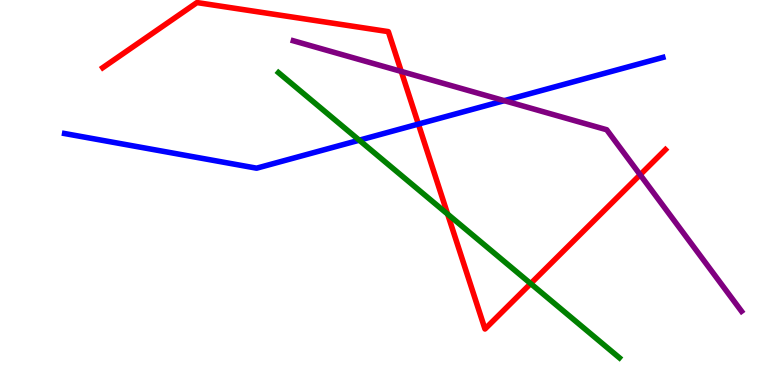[{'lines': ['blue', 'red'], 'intersections': [{'x': 5.4, 'y': 6.78}]}, {'lines': ['green', 'red'], 'intersections': [{'x': 5.78, 'y': 4.44}, {'x': 6.85, 'y': 2.63}]}, {'lines': ['purple', 'red'], 'intersections': [{'x': 5.18, 'y': 8.14}, {'x': 8.26, 'y': 5.46}]}, {'lines': ['blue', 'green'], 'intersections': [{'x': 4.64, 'y': 6.36}]}, {'lines': ['blue', 'purple'], 'intersections': [{'x': 6.51, 'y': 7.39}]}, {'lines': ['green', 'purple'], 'intersections': []}]